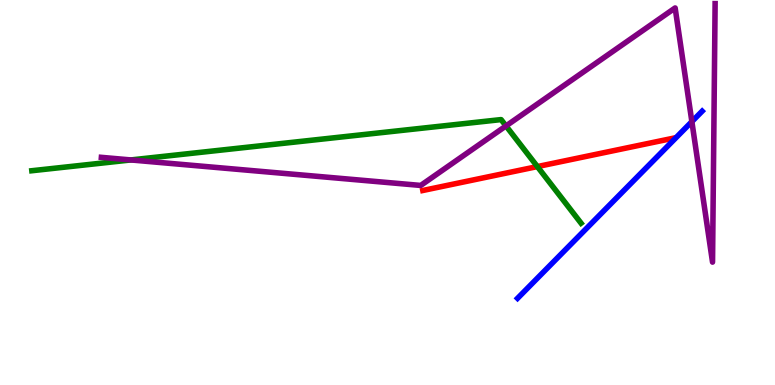[{'lines': ['blue', 'red'], 'intersections': []}, {'lines': ['green', 'red'], 'intersections': [{'x': 6.93, 'y': 5.67}]}, {'lines': ['purple', 'red'], 'intersections': []}, {'lines': ['blue', 'green'], 'intersections': []}, {'lines': ['blue', 'purple'], 'intersections': [{'x': 8.93, 'y': 6.84}]}, {'lines': ['green', 'purple'], 'intersections': [{'x': 1.69, 'y': 5.85}, {'x': 6.53, 'y': 6.73}]}]